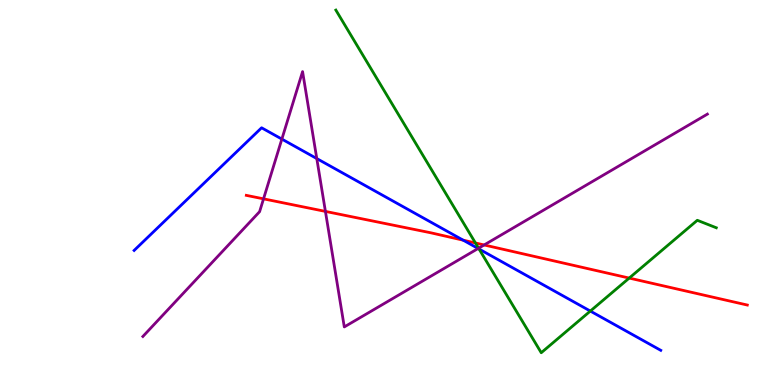[{'lines': ['blue', 'red'], 'intersections': [{'x': 5.98, 'y': 3.76}]}, {'lines': ['green', 'red'], 'intersections': [{'x': 6.13, 'y': 3.69}, {'x': 8.12, 'y': 2.78}]}, {'lines': ['purple', 'red'], 'intersections': [{'x': 3.4, 'y': 4.84}, {'x': 4.2, 'y': 4.51}, {'x': 6.25, 'y': 3.64}]}, {'lines': ['blue', 'green'], 'intersections': [{'x': 6.18, 'y': 3.53}, {'x': 7.62, 'y': 1.92}]}, {'lines': ['blue', 'purple'], 'intersections': [{'x': 3.64, 'y': 6.39}, {'x': 4.09, 'y': 5.88}, {'x': 6.17, 'y': 3.55}]}, {'lines': ['green', 'purple'], 'intersections': [{'x': 6.18, 'y': 3.55}]}]